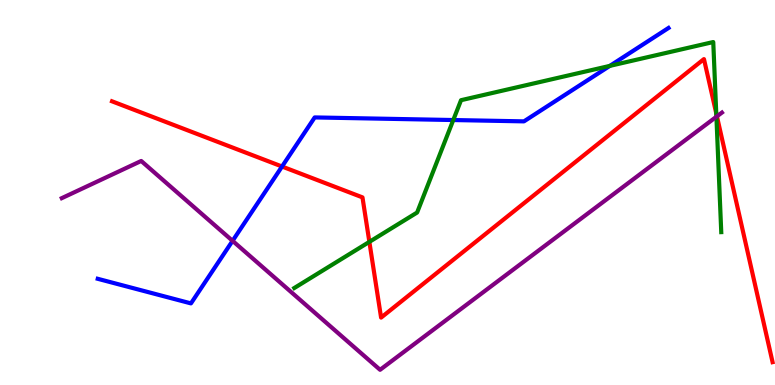[{'lines': ['blue', 'red'], 'intersections': [{'x': 3.64, 'y': 5.67}]}, {'lines': ['green', 'red'], 'intersections': [{'x': 4.77, 'y': 3.72}, {'x': 9.24, 'y': 7.05}]}, {'lines': ['purple', 'red'], 'intersections': [{'x': 9.25, 'y': 6.98}]}, {'lines': ['blue', 'green'], 'intersections': [{'x': 5.85, 'y': 6.88}, {'x': 7.87, 'y': 8.29}]}, {'lines': ['blue', 'purple'], 'intersections': [{'x': 3.0, 'y': 3.74}]}, {'lines': ['green', 'purple'], 'intersections': [{'x': 9.24, 'y': 6.97}]}]